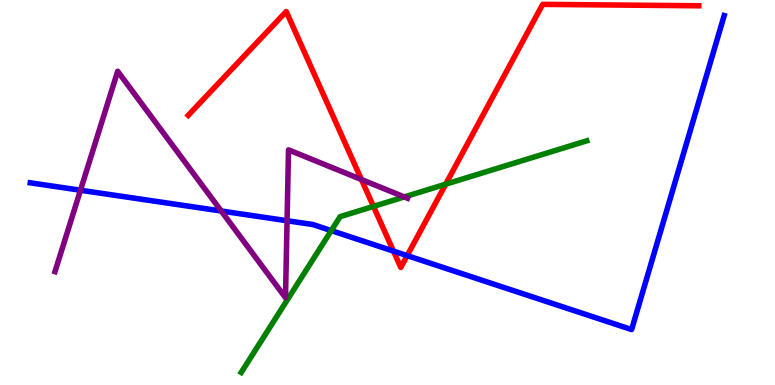[{'lines': ['blue', 'red'], 'intersections': [{'x': 5.08, 'y': 3.48}, {'x': 5.25, 'y': 3.36}]}, {'lines': ['green', 'red'], 'intersections': [{'x': 4.82, 'y': 4.64}, {'x': 5.75, 'y': 5.22}]}, {'lines': ['purple', 'red'], 'intersections': [{'x': 4.66, 'y': 5.34}]}, {'lines': ['blue', 'green'], 'intersections': [{'x': 4.27, 'y': 4.01}]}, {'lines': ['blue', 'purple'], 'intersections': [{'x': 1.04, 'y': 5.06}, {'x': 2.85, 'y': 4.52}, {'x': 3.7, 'y': 4.27}]}, {'lines': ['green', 'purple'], 'intersections': [{'x': 5.22, 'y': 4.88}]}]